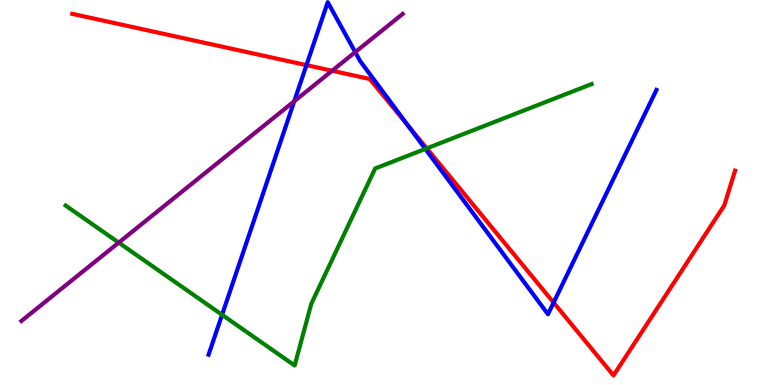[{'lines': ['blue', 'red'], 'intersections': [{'x': 3.95, 'y': 8.31}, {'x': 5.26, 'y': 6.74}, {'x': 7.14, 'y': 2.14}]}, {'lines': ['green', 'red'], 'intersections': [{'x': 5.51, 'y': 6.15}]}, {'lines': ['purple', 'red'], 'intersections': [{'x': 4.29, 'y': 8.16}]}, {'lines': ['blue', 'green'], 'intersections': [{'x': 2.87, 'y': 1.82}, {'x': 5.49, 'y': 6.13}]}, {'lines': ['blue', 'purple'], 'intersections': [{'x': 3.8, 'y': 7.37}, {'x': 4.58, 'y': 8.65}]}, {'lines': ['green', 'purple'], 'intersections': [{'x': 1.53, 'y': 3.7}]}]